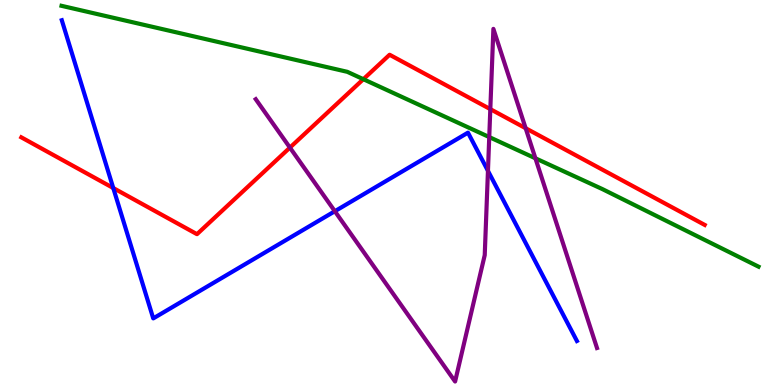[{'lines': ['blue', 'red'], 'intersections': [{'x': 1.46, 'y': 5.12}]}, {'lines': ['green', 'red'], 'intersections': [{'x': 4.69, 'y': 7.94}]}, {'lines': ['purple', 'red'], 'intersections': [{'x': 3.74, 'y': 6.17}, {'x': 6.33, 'y': 7.17}, {'x': 6.78, 'y': 6.67}]}, {'lines': ['blue', 'green'], 'intersections': []}, {'lines': ['blue', 'purple'], 'intersections': [{'x': 4.32, 'y': 4.51}, {'x': 6.3, 'y': 5.56}]}, {'lines': ['green', 'purple'], 'intersections': [{'x': 6.31, 'y': 6.44}, {'x': 6.91, 'y': 5.89}]}]